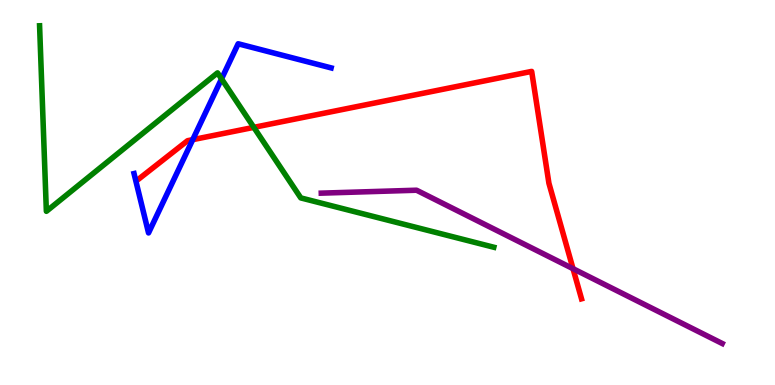[{'lines': ['blue', 'red'], 'intersections': [{'x': 2.49, 'y': 6.37}]}, {'lines': ['green', 'red'], 'intersections': [{'x': 3.28, 'y': 6.69}]}, {'lines': ['purple', 'red'], 'intersections': [{'x': 7.39, 'y': 3.02}]}, {'lines': ['blue', 'green'], 'intersections': [{'x': 2.86, 'y': 7.95}]}, {'lines': ['blue', 'purple'], 'intersections': []}, {'lines': ['green', 'purple'], 'intersections': []}]